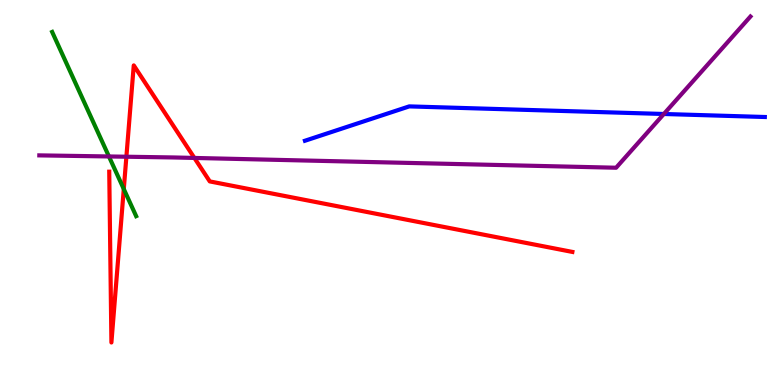[{'lines': ['blue', 'red'], 'intersections': []}, {'lines': ['green', 'red'], 'intersections': [{'x': 1.6, 'y': 5.09}]}, {'lines': ['purple', 'red'], 'intersections': [{'x': 1.63, 'y': 5.93}, {'x': 2.51, 'y': 5.9}]}, {'lines': ['blue', 'green'], 'intersections': []}, {'lines': ['blue', 'purple'], 'intersections': [{'x': 8.57, 'y': 7.04}]}, {'lines': ['green', 'purple'], 'intersections': [{'x': 1.41, 'y': 5.94}]}]